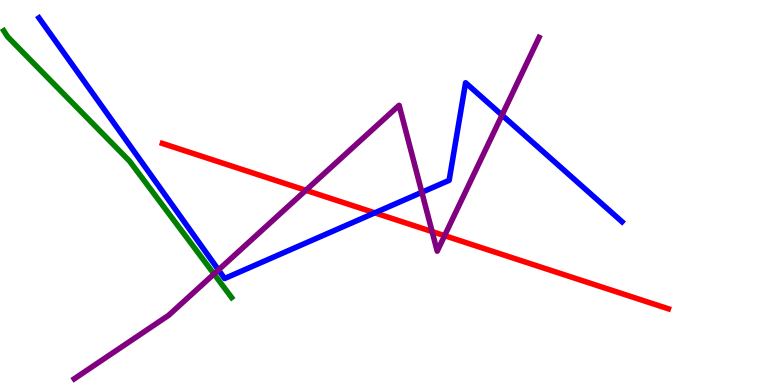[{'lines': ['blue', 'red'], 'intersections': [{'x': 4.84, 'y': 4.47}]}, {'lines': ['green', 'red'], 'intersections': []}, {'lines': ['purple', 'red'], 'intersections': [{'x': 3.95, 'y': 5.06}, {'x': 5.58, 'y': 3.99}, {'x': 5.74, 'y': 3.88}]}, {'lines': ['blue', 'green'], 'intersections': []}, {'lines': ['blue', 'purple'], 'intersections': [{'x': 2.82, 'y': 2.99}, {'x': 5.44, 'y': 5.01}, {'x': 6.48, 'y': 7.01}]}, {'lines': ['green', 'purple'], 'intersections': [{'x': 2.76, 'y': 2.88}]}]